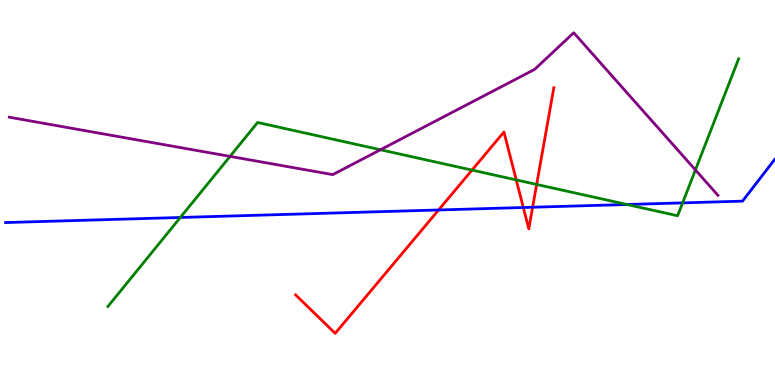[{'lines': ['blue', 'red'], 'intersections': [{'x': 5.66, 'y': 4.55}, {'x': 6.75, 'y': 4.61}, {'x': 6.87, 'y': 4.62}]}, {'lines': ['green', 'red'], 'intersections': [{'x': 6.09, 'y': 5.58}, {'x': 6.66, 'y': 5.33}, {'x': 6.92, 'y': 5.21}]}, {'lines': ['purple', 'red'], 'intersections': []}, {'lines': ['blue', 'green'], 'intersections': [{'x': 2.33, 'y': 4.35}, {'x': 8.09, 'y': 4.69}, {'x': 8.81, 'y': 4.73}]}, {'lines': ['blue', 'purple'], 'intersections': []}, {'lines': ['green', 'purple'], 'intersections': [{'x': 2.97, 'y': 5.94}, {'x': 4.91, 'y': 6.11}, {'x': 8.97, 'y': 5.59}]}]